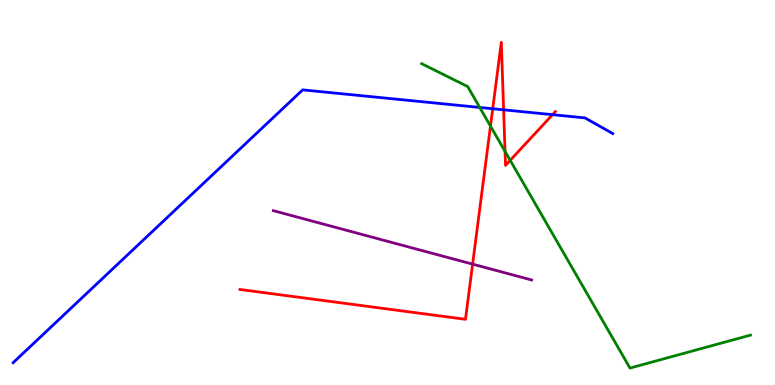[{'lines': ['blue', 'red'], 'intersections': [{'x': 6.36, 'y': 7.18}, {'x': 6.5, 'y': 7.15}, {'x': 7.13, 'y': 7.02}]}, {'lines': ['green', 'red'], 'intersections': [{'x': 6.33, 'y': 6.72}, {'x': 6.52, 'y': 6.07}, {'x': 6.58, 'y': 5.84}]}, {'lines': ['purple', 'red'], 'intersections': [{'x': 6.1, 'y': 3.14}]}, {'lines': ['blue', 'green'], 'intersections': [{'x': 6.19, 'y': 7.21}]}, {'lines': ['blue', 'purple'], 'intersections': []}, {'lines': ['green', 'purple'], 'intersections': []}]